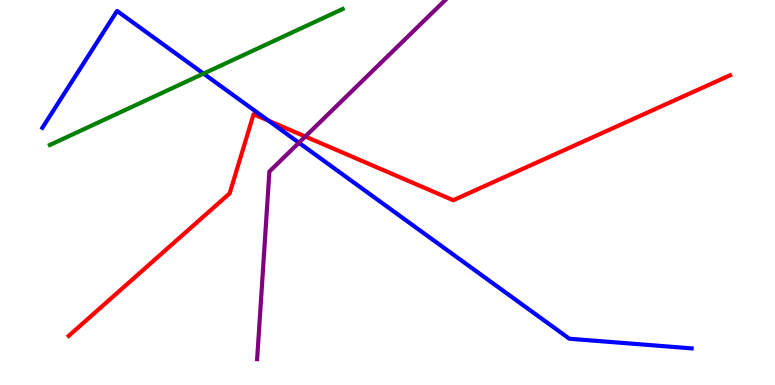[{'lines': ['blue', 'red'], 'intersections': [{'x': 3.46, 'y': 6.87}]}, {'lines': ['green', 'red'], 'intersections': []}, {'lines': ['purple', 'red'], 'intersections': [{'x': 3.94, 'y': 6.45}]}, {'lines': ['blue', 'green'], 'intersections': [{'x': 2.63, 'y': 8.09}]}, {'lines': ['blue', 'purple'], 'intersections': [{'x': 3.86, 'y': 6.29}]}, {'lines': ['green', 'purple'], 'intersections': []}]